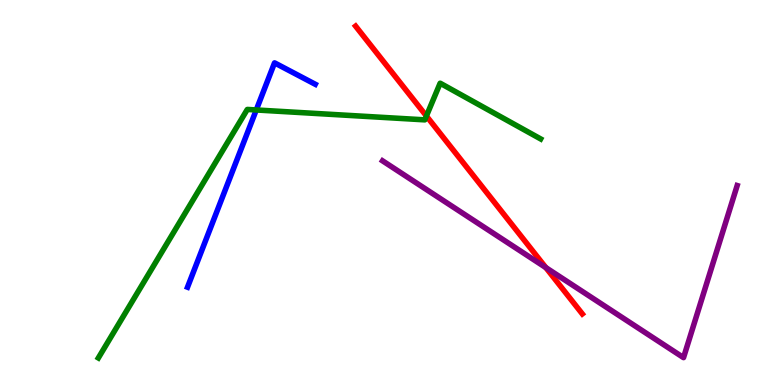[{'lines': ['blue', 'red'], 'intersections': []}, {'lines': ['green', 'red'], 'intersections': [{'x': 5.5, 'y': 6.99}]}, {'lines': ['purple', 'red'], 'intersections': [{'x': 7.04, 'y': 3.05}]}, {'lines': ['blue', 'green'], 'intersections': [{'x': 3.31, 'y': 7.14}]}, {'lines': ['blue', 'purple'], 'intersections': []}, {'lines': ['green', 'purple'], 'intersections': []}]